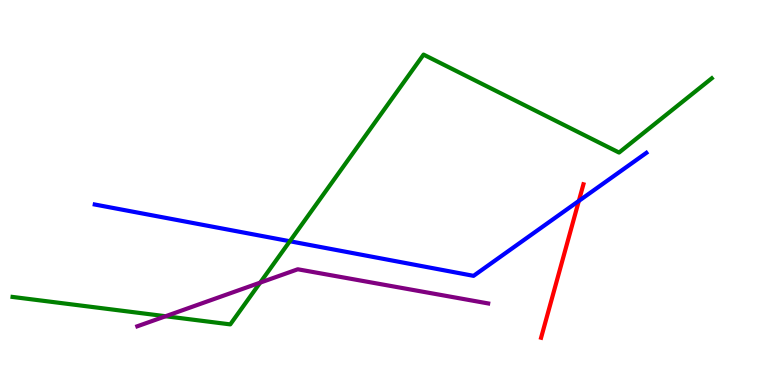[{'lines': ['blue', 'red'], 'intersections': [{'x': 7.47, 'y': 4.78}]}, {'lines': ['green', 'red'], 'intersections': []}, {'lines': ['purple', 'red'], 'intersections': []}, {'lines': ['blue', 'green'], 'intersections': [{'x': 3.74, 'y': 3.73}]}, {'lines': ['blue', 'purple'], 'intersections': []}, {'lines': ['green', 'purple'], 'intersections': [{'x': 2.14, 'y': 1.79}, {'x': 3.36, 'y': 2.66}]}]